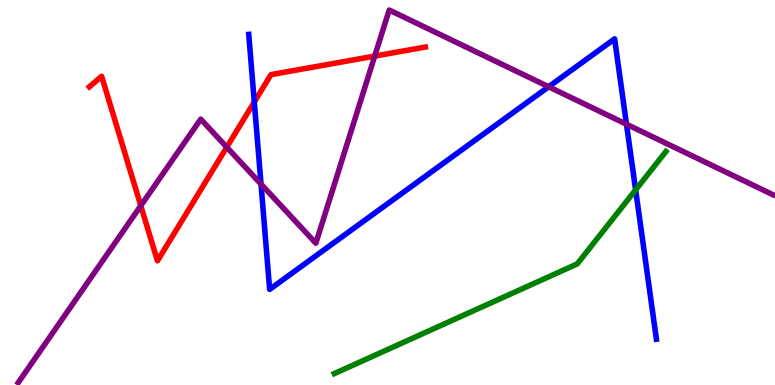[{'lines': ['blue', 'red'], 'intersections': [{'x': 3.28, 'y': 7.35}]}, {'lines': ['green', 'red'], 'intersections': []}, {'lines': ['purple', 'red'], 'intersections': [{'x': 1.82, 'y': 4.66}, {'x': 2.93, 'y': 6.18}, {'x': 4.84, 'y': 8.54}]}, {'lines': ['blue', 'green'], 'intersections': [{'x': 8.2, 'y': 5.07}]}, {'lines': ['blue', 'purple'], 'intersections': [{'x': 3.37, 'y': 5.22}, {'x': 7.08, 'y': 7.75}, {'x': 8.08, 'y': 6.77}]}, {'lines': ['green', 'purple'], 'intersections': []}]